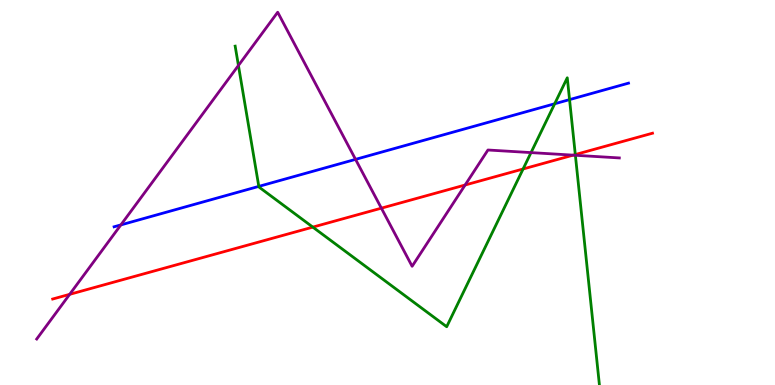[{'lines': ['blue', 'red'], 'intersections': []}, {'lines': ['green', 'red'], 'intersections': [{'x': 4.04, 'y': 4.1}, {'x': 6.75, 'y': 5.61}, {'x': 7.42, 'y': 5.99}]}, {'lines': ['purple', 'red'], 'intersections': [{'x': 0.899, 'y': 2.35}, {'x': 4.92, 'y': 4.59}, {'x': 6.0, 'y': 5.19}, {'x': 7.4, 'y': 5.97}]}, {'lines': ['blue', 'green'], 'intersections': [{'x': 3.34, 'y': 5.16}, {'x': 7.16, 'y': 7.3}, {'x': 7.35, 'y': 7.41}]}, {'lines': ['blue', 'purple'], 'intersections': [{'x': 1.56, 'y': 4.16}, {'x': 4.59, 'y': 5.86}]}, {'lines': ['green', 'purple'], 'intersections': [{'x': 3.08, 'y': 8.3}, {'x': 6.85, 'y': 6.04}, {'x': 7.42, 'y': 5.97}]}]